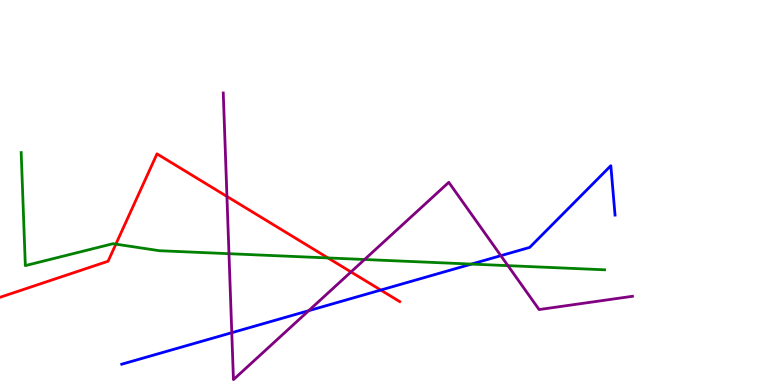[{'lines': ['blue', 'red'], 'intersections': [{'x': 4.91, 'y': 2.47}]}, {'lines': ['green', 'red'], 'intersections': [{'x': 1.5, 'y': 3.66}, {'x': 4.23, 'y': 3.3}]}, {'lines': ['purple', 'red'], 'intersections': [{'x': 2.93, 'y': 4.9}, {'x': 4.53, 'y': 2.94}]}, {'lines': ['blue', 'green'], 'intersections': [{'x': 6.08, 'y': 3.14}]}, {'lines': ['blue', 'purple'], 'intersections': [{'x': 2.99, 'y': 1.36}, {'x': 3.98, 'y': 1.93}, {'x': 6.46, 'y': 3.36}]}, {'lines': ['green', 'purple'], 'intersections': [{'x': 2.95, 'y': 3.41}, {'x': 4.7, 'y': 3.26}, {'x': 6.55, 'y': 3.1}]}]